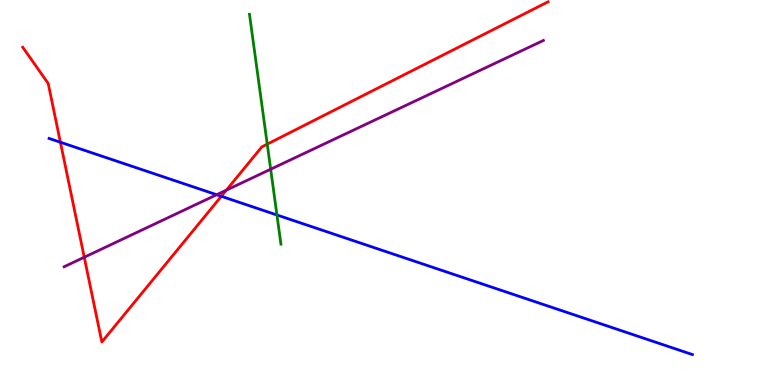[{'lines': ['blue', 'red'], 'intersections': [{'x': 0.779, 'y': 6.31}, {'x': 2.86, 'y': 4.9}]}, {'lines': ['green', 'red'], 'intersections': [{'x': 3.45, 'y': 6.26}]}, {'lines': ['purple', 'red'], 'intersections': [{'x': 1.09, 'y': 3.32}, {'x': 2.92, 'y': 5.06}]}, {'lines': ['blue', 'green'], 'intersections': [{'x': 3.57, 'y': 4.42}]}, {'lines': ['blue', 'purple'], 'intersections': [{'x': 2.8, 'y': 4.94}]}, {'lines': ['green', 'purple'], 'intersections': [{'x': 3.49, 'y': 5.6}]}]